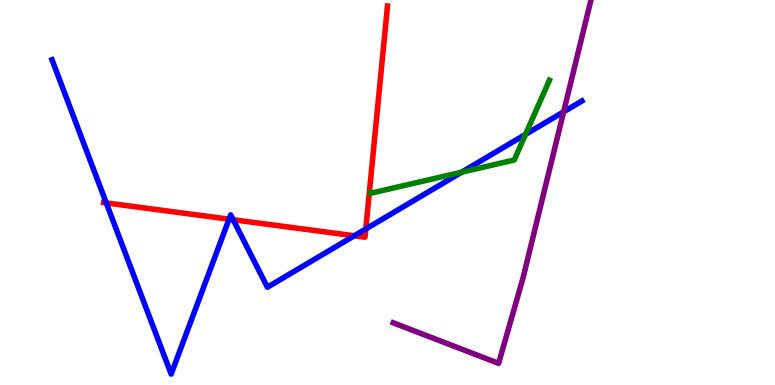[{'lines': ['blue', 'red'], 'intersections': [{'x': 1.37, 'y': 4.73}, {'x': 2.96, 'y': 4.31}, {'x': 3.01, 'y': 4.29}, {'x': 4.57, 'y': 3.88}, {'x': 4.72, 'y': 4.05}]}, {'lines': ['green', 'red'], 'intersections': []}, {'lines': ['purple', 'red'], 'intersections': []}, {'lines': ['blue', 'green'], 'intersections': [{'x': 5.96, 'y': 5.53}, {'x': 6.78, 'y': 6.51}]}, {'lines': ['blue', 'purple'], 'intersections': [{'x': 7.27, 'y': 7.1}]}, {'lines': ['green', 'purple'], 'intersections': []}]